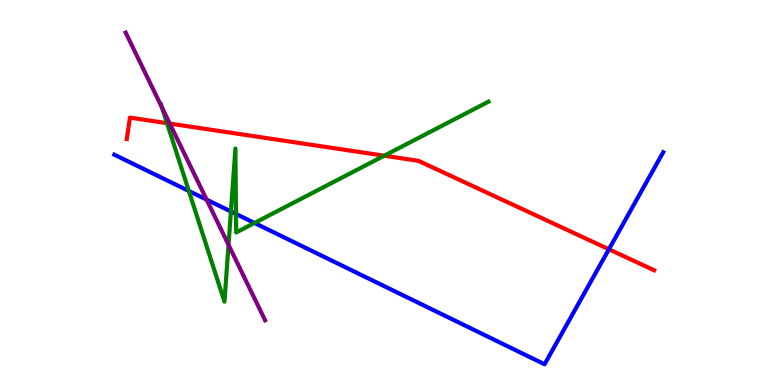[{'lines': ['blue', 'red'], 'intersections': [{'x': 7.86, 'y': 3.53}]}, {'lines': ['green', 'red'], 'intersections': [{'x': 2.16, 'y': 6.8}, {'x': 4.96, 'y': 5.96}]}, {'lines': ['purple', 'red'], 'intersections': [{'x': 2.19, 'y': 6.79}]}, {'lines': ['blue', 'green'], 'intersections': [{'x': 2.44, 'y': 5.04}, {'x': 2.98, 'y': 4.51}, {'x': 3.05, 'y': 4.44}, {'x': 3.28, 'y': 4.21}]}, {'lines': ['blue', 'purple'], 'intersections': [{'x': 2.67, 'y': 4.81}]}, {'lines': ['green', 'purple'], 'intersections': [{'x': 2.09, 'y': 7.2}, {'x': 2.95, 'y': 3.64}]}]